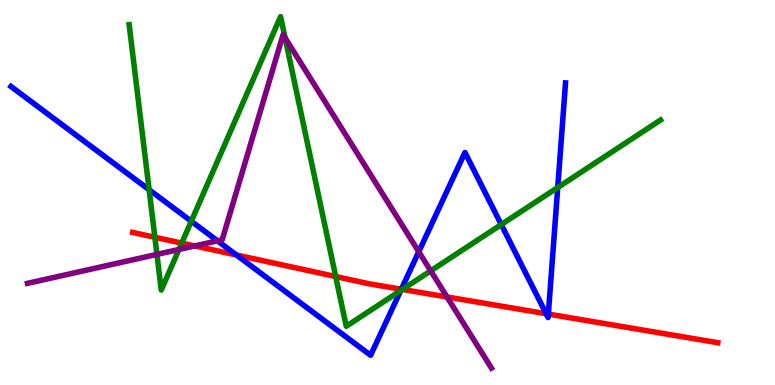[{'lines': ['blue', 'red'], 'intersections': [{'x': 3.05, 'y': 3.38}, {'x': 5.18, 'y': 2.49}, {'x': 7.05, 'y': 1.85}, {'x': 7.08, 'y': 1.84}]}, {'lines': ['green', 'red'], 'intersections': [{'x': 2.0, 'y': 3.84}, {'x': 2.35, 'y': 3.69}, {'x': 4.33, 'y': 2.82}, {'x': 5.19, 'y': 2.48}]}, {'lines': ['purple', 'red'], 'intersections': [{'x': 2.51, 'y': 3.61}, {'x': 5.77, 'y': 2.29}]}, {'lines': ['blue', 'green'], 'intersections': [{'x': 1.92, 'y': 5.07}, {'x': 2.47, 'y': 4.25}, {'x': 5.17, 'y': 2.45}, {'x': 6.47, 'y': 4.17}, {'x': 7.2, 'y': 5.13}]}, {'lines': ['blue', 'purple'], 'intersections': [{'x': 2.81, 'y': 3.74}, {'x': 5.4, 'y': 3.46}]}, {'lines': ['green', 'purple'], 'intersections': [{'x': 2.03, 'y': 3.39}, {'x': 2.31, 'y': 3.52}, {'x': 3.68, 'y': 9.02}, {'x': 5.56, 'y': 2.96}]}]